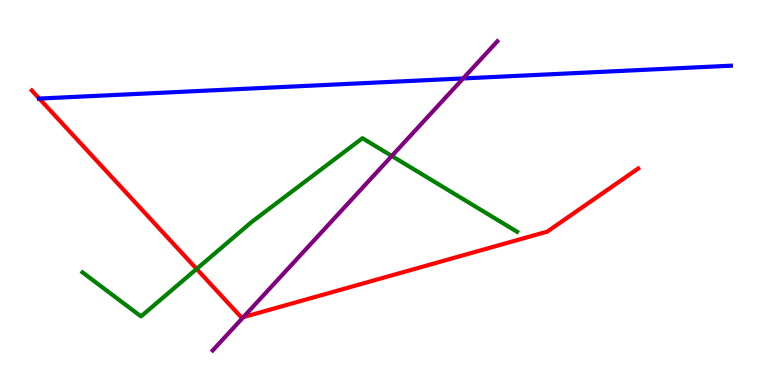[{'lines': ['blue', 'red'], 'intersections': [{'x': 0.507, 'y': 7.44}]}, {'lines': ['green', 'red'], 'intersections': [{'x': 2.54, 'y': 3.02}]}, {'lines': ['purple', 'red'], 'intersections': [{'x': 3.14, 'y': 1.76}]}, {'lines': ['blue', 'green'], 'intersections': []}, {'lines': ['blue', 'purple'], 'intersections': [{'x': 5.98, 'y': 7.96}]}, {'lines': ['green', 'purple'], 'intersections': [{'x': 5.06, 'y': 5.95}]}]